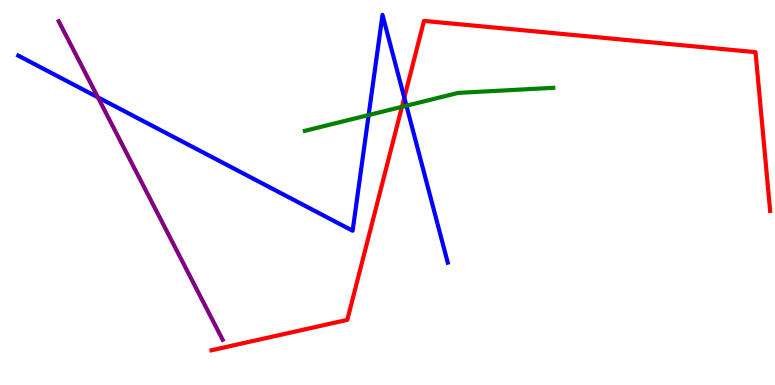[{'lines': ['blue', 'red'], 'intersections': [{'x': 5.22, 'y': 7.46}]}, {'lines': ['green', 'red'], 'intersections': [{'x': 5.19, 'y': 7.23}]}, {'lines': ['purple', 'red'], 'intersections': []}, {'lines': ['blue', 'green'], 'intersections': [{'x': 4.76, 'y': 7.01}, {'x': 5.24, 'y': 7.25}]}, {'lines': ['blue', 'purple'], 'intersections': [{'x': 1.26, 'y': 7.47}]}, {'lines': ['green', 'purple'], 'intersections': []}]